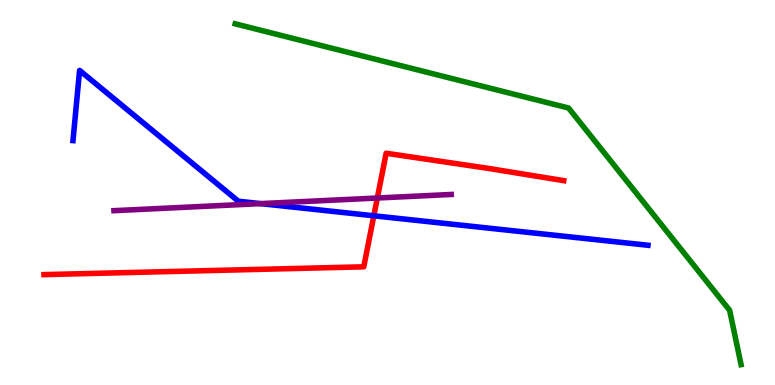[{'lines': ['blue', 'red'], 'intersections': [{'x': 4.82, 'y': 4.4}]}, {'lines': ['green', 'red'], 'intersections': []}, {'lines': ['purple', 'red'], 'intersections': [{'x': 4.87, 'y': 4.86}]}, {'lines': ['blue', 'green'], 'intersections': []}, {'lines': ['blue', 'purple'], 'intersections': [{'x': 3.36, 'y': 4.71}]}, {'lines': ['green', 'purple'], 'intersections': []}]